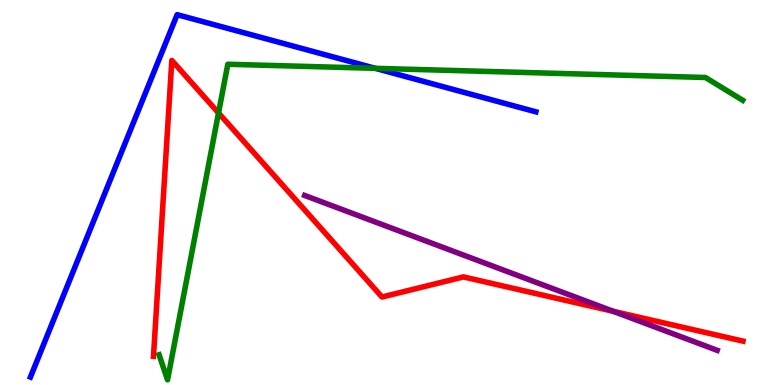[{'lines': ['blue', 'red'], 'intersections': []}, {'lines': ['green', 'red'], 'intersections': [{'x': 2.82, 'y': 7.07}]}, {'lines': ['purple', 'red'], 'intersections': [{'x': 7.91, 'y': 1.91}]}, {'lines': ['blue', 'green'], 'intersections': [{'x': 4.84, 'y': 8.23}]}, {'lines': ['blue', 'purple'], 'intersections': []}, {'lines': ['green', 'purple'], 'intersections': []}]